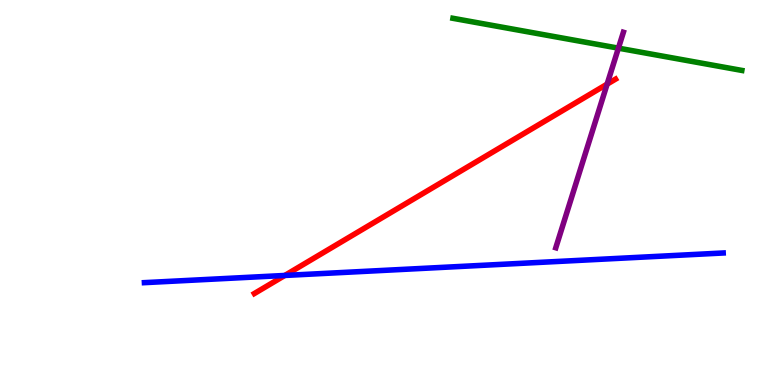[{'lines': ['blue', 'red'], 'intersections': [{'x': 3.67, 'y': 2.85}]}, {'lines': ['green', 'red'], 'intersections': []}, {'lines': ['purple', 'red'], 'intersections': [{'x': 7.83, 'y': 7.81}]}, {'lines': ['blue', 'green'], 'intersections': []}, {'lines': ['blue', 'purple'], 'intersections': []}, {'lines': ['green', 'purple'], 'intersections': [{'x': 7.98, 'y': 8.75}]}]